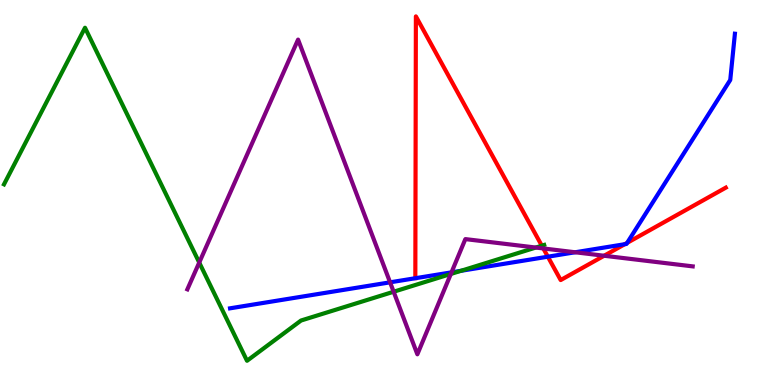[{'lines': ['blue', 'red'], 'intersections': [{'x': 7.07, 'y': 3.33}, {'x': 8.06, 'y': 3.66}, {'x': 8.09, 'y': 3.69}]}, {'lines': ['green', 'red'], 'intersections': [{'x': 6.99, 'y': 3.62}]}, {'lines': ['purple', 'red'], 'intersections': [{'x': 7.01, 'y': 3.55}, {'x': 7.8, 'y': 3.36}]}, {'lines': ['blue', 'green'], 'intersections': [{'x': 5.95, 'y': 2.97}]}, {'lines': ['blue', 'purple'], 'intersections': [{'x': 5.03, 'y': 2.67}, {'x': 5.83, 'y': 2.93}, {'x': 7.42, 'y': 3.45}]}, {'lines': ['green', 'purple'], 'intersections': [{'x': 2.57, 'y': 3.18}, {'x': 5.08, 'y': 2.42}, {'x': 5.82, 'y': 2.88}, {'x': 6.91, 'y': 3.57}]}]